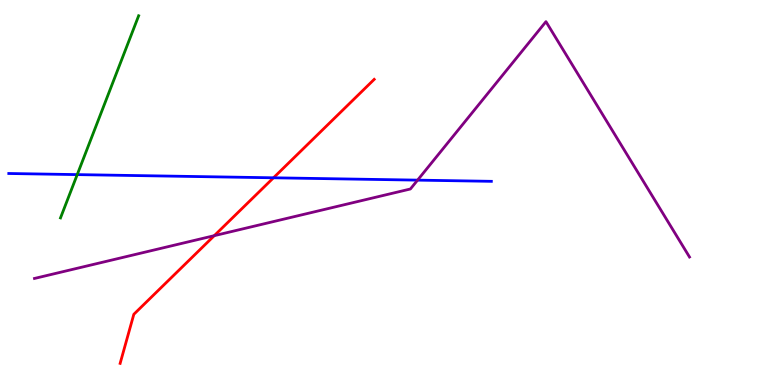[{'lines': ['blue', 'red'], 'intersections': [{'x': 3.53, 'y': 5.38}]}, {'lines': ['green', 'red'], 'intersections': []}, {'lines': ['purple', 'red'], 'intersections': [{'x': 2.76, 'y': 3.88}]}, {'lines': ['blue', 'green'], 'intersections': [{'x': 0.997, 'y': 5.46}]}, {'lines': ['blue', 'purple'], 'intersections': [{'x': 5.39, 'y': 5.32}]}, {'lines': ['green', 'purple'], 'intersections': []}]